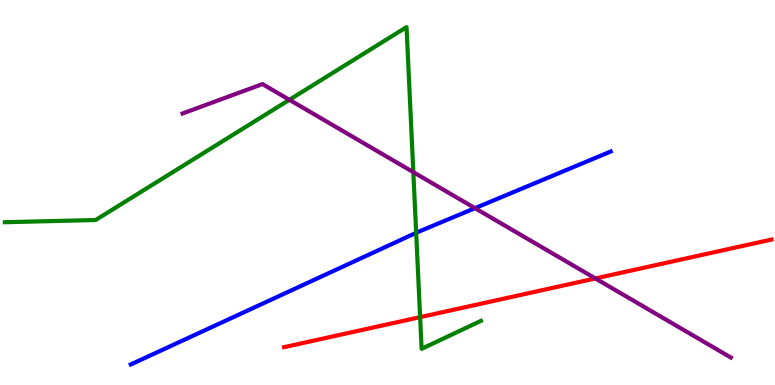[{'lines': ['blue', 'red'], 'intersections': []}, {'lines': ['green', 'red'], 'intersections': [{'x': 5.42, 'y': 1.76}]}, {'lines': ['purple', 'red'], 'intersections': [{'x': 7.68, 'y': 2.77}]}, {'lines': ['blue', 'green'], 'intersections': [{'x': 5.37, 'y': 3.95}]}, {'lines': ['blue', 'purple'], 'intersections': [{'x': 6.13, 'y': 4.59}]}, {'lines': ['green', 'purple'], 'intersections': [{'x': 3.73, 'y': 7.41}, {'x': 5.33, 'y': 5.53}]}]